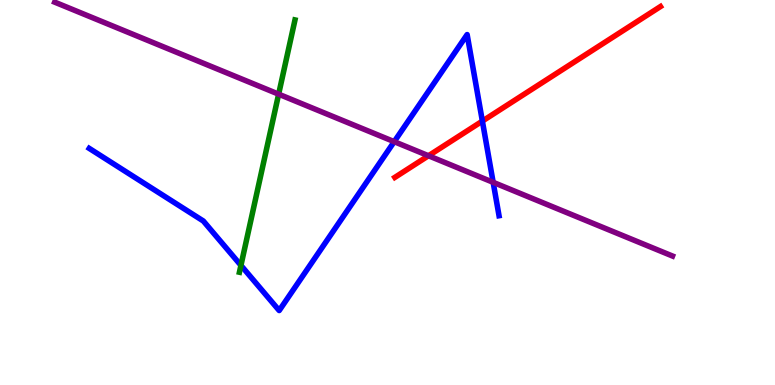[{'lines': ['blue', 'red'], 'intersections': [{'x': 6.22, 'y': 6.85}]}, {'lines': ['green', 'red'], 'intersections': []}, {'lines': ['purple', 'red'], 'intersections': [{'x': 5.53, 'y': 5.95}]}, {'lines': ['blue', 'green'], 'intersections': [{'x': 3.11, 'y': 3.11}]}, {'lines': ['blue', 'purple'], 'intersections': [{'x': 5.09, 'y': 6.32}, {'x': 6.36, 'y': 5.26}]}, {'lines': ['green', 'purple'], 'intersections': [{'x': 3.6, 'y': 7.55}]}]